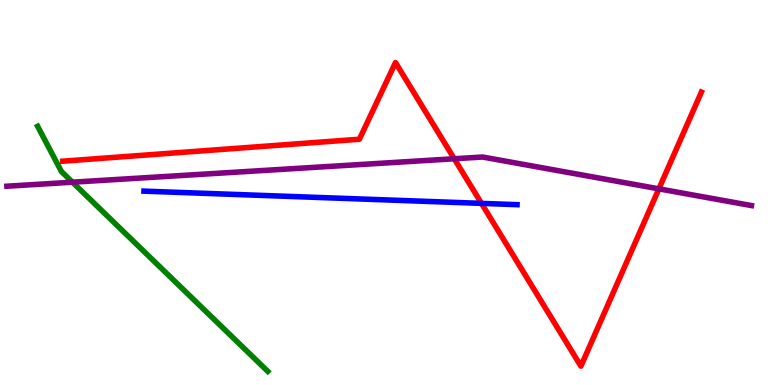[{'lines': ['blue', 'red'], 'intersections': [{'x': 6.21, 'y': 4.72}]}, {'lines': ['green', 'red'], 'intersections': []}, {'lines': ['purple', 'red'], 'intersections': [{'x': 5.86, 'y': 5.88}, {'x': 8.5, 'y': 5.09}]}, {'lines': ['blue', 'green'], 'intersections': []}, {'lines': ['blue', 'purple'], 'intersections': []}, {'lines': ['green', 'purple'], 'intersections': [{'x': 0.935, 'y': 5.27}]}]